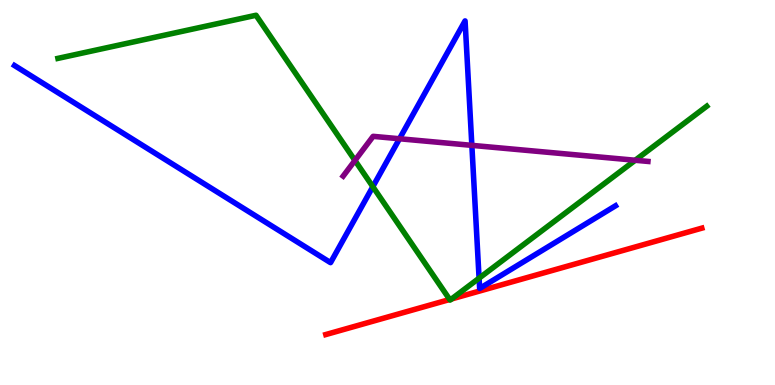[{'lines': ['blue', 'red'], 'intersections': []}, {'lines': ['green', 'red'], 'intersections': [{'x': 5.8, 'y': 2.22}, {'x': 5.83, 'y': 2.23}]}, {'lines': ['purple', 'red'], 'intersections': []}, {'lines': ['blue', 'green'], 'intersections': [{'x': 4.81, 'y': 5.15}, {'x': 6.18, 'y': 2.77}]}, {'lines': ['blue', 'purple'], 'intersections': [{'x': 5.15, 'y': 6.4}, {'x': 6.09, 'y': 6.22}]}, {'lines': ['green', 'purple'], 'intersections': [{'x': 4.58, 'y': 5.83}, {'x': 8.2, 'y': 5.84}]}]